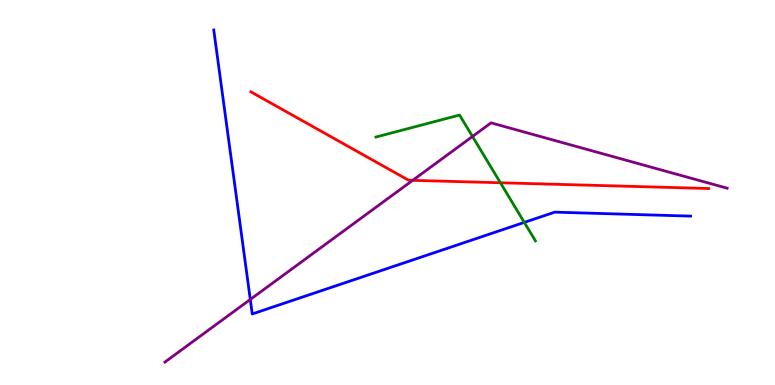[{'lines': ['blue', 'red'], 'intersections': []}, {'lines': ['green', 'red'], 'intersections': [{'x': 6.46, 'y': 5.25}]}, {'lines': ['purple', 'red'], 'intersections': [{'x': 5.33, 'y': 5.32}]}, {'lines': ['blue', 'green'], 'intersections': [{'x': 6.77, 'y': 4.22}]}, {'lines': ['blue', 'purple'], 'intersections': [{'x': 3.23, 'y': 2.22}]}, {'lines': ['green', 'purple'], 'intersections': [{'x': 6.1, 'y': 6.46}]}]